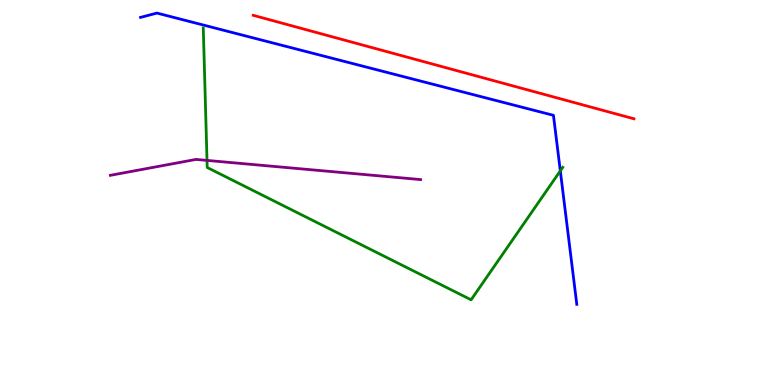[{'lines': ['blue', 'red'], 'intersections': []}, {'lines': ['green', 'red'], 'intersections': []}, {'lines': ['purple', 'red'], 'intersections': []}, {'lines': ['blue', 'green'], 'intersections': [{'x': 7.23, 'y': 5.56}]}, {'lines': ['blue', 'purple'], 'intersections': []}, {'lines': ['green', 'purple'], 'intersections': [{'x': 2.67, 'y': 5.83}]}]